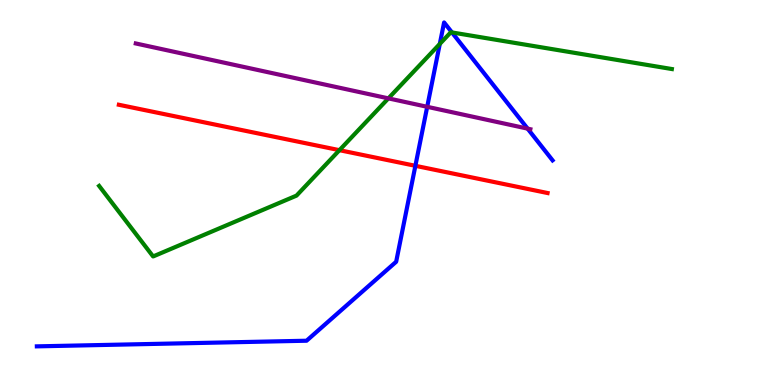[{'lines': ['blue', 'red'], 'intersections': [{'x': 5.36, 'y': 5.69}]}, {'lines': ['green', 'red'], 'intersections': [{'x': 4.38, 'y': 6.1}]}, {'lines': ['purple', 'red'], 'intersections': []}, {'lines': ['blue', 'green'], 'intersections': [{'x': 5.67, 'y': 8.86}, {'x': 5.83, 'y': 9.16}]}, {'lines': ['blue', 'purple'], 'intersections': [{'x': 5.51, 'y': 7.23}, {'x': 6.81, 'y': 6.66}]}, {'lines': ['green', 'purple'], 'intersections': [{'x': 5.01, 'y': 7.45}]}]